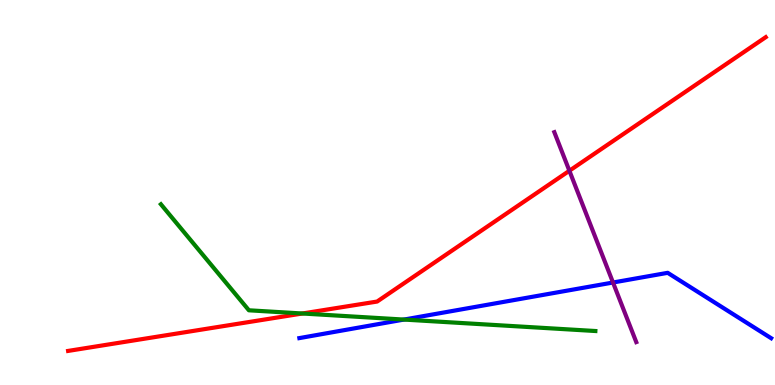[{'lines': ['blue', 'red'], 'intersections': []}, {'lines': ['green', 'red'], 'intersections': [{'x': 3.9, 'y': 1.86}]}, {'lines': ['purple', 'red'], 'intersections': [{'x': 7.35, 'y': 5.56}]}, {'lines': ['blue', 'green'], 'intersections': [{'x': 5.21, 'y': 1.7}]}, {'lines': ['blue', 'purple'], 'intersections': [{'x': 7.91, 'y': 2.66}]}, {'lines': ['green', 'purple'], 'intersections': []}]